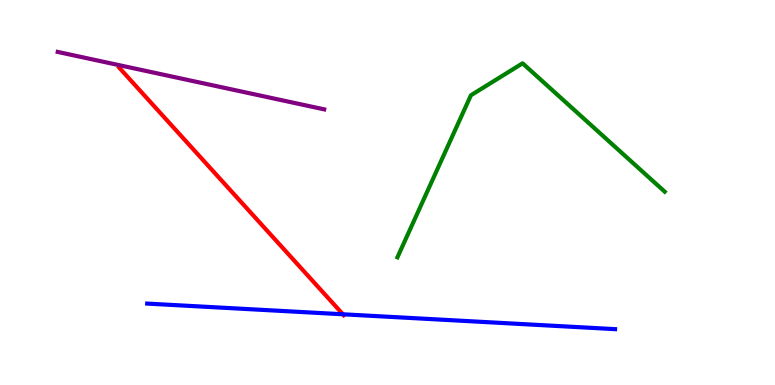[{'lines': ['blue', 'red'], 'intersections': [{'x': 4.42, 'y': 1.84}]}, {'lines': ['green', 'red'], 'intersections': []}, {'lines': ['purple', 'red'], 'intersections': []}, {'lines': ['blue', 'green'], 'intersections': []}, {'lines': ['blue', 'purple'], 'intersections': []}, {'lines': ['green', 'purple'], 'intersections': []}]